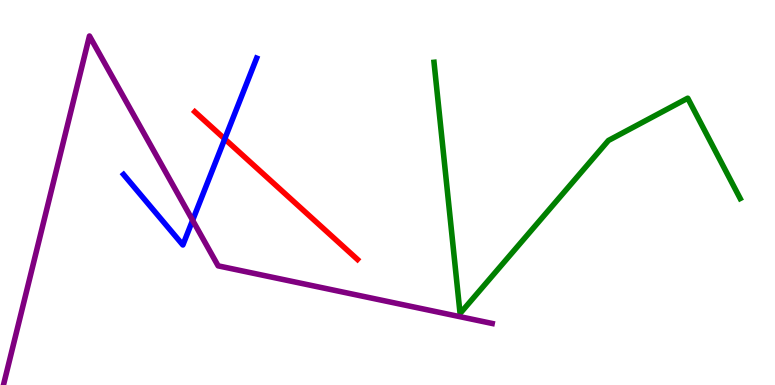[{'lines': ['blue', 'red'], 'intersections': [{'x': 2.9, 'y': 6.39}]}, {'lines': ['green', 'red'], 'intersections': []}, {'lines': ['purple', 'red'], 'intersections': []}, {'lines': ['blue', 'green'], 'intersections': []}, {'lines': ['blue', 'purple'], 'intersections': [{'x': 2.49, 'y': 4.28}]}, {'lines': ['green', 'purple'], 'intersections': []}]